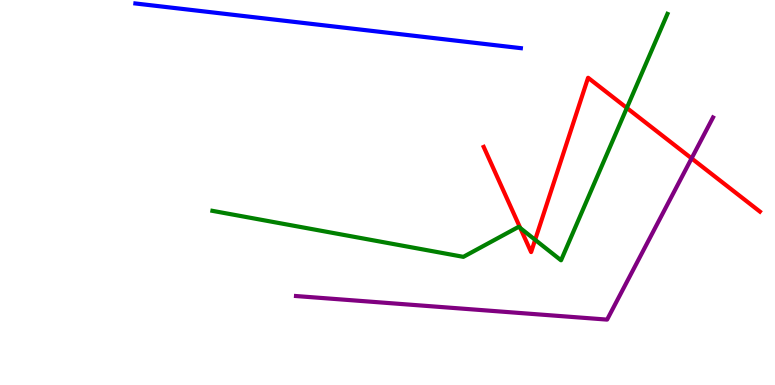[{'lines': ['blue', 'red'], 'intersections': []}, {'lines': ['green', 'red'], 'intersections': [{'x': 6.71, 'y': 4.08}, {'x': 6.9, 'y': 3.77}, {'x': 8.09, 'y': 7.2}]}, {'lines': ['purple', 'red'], 'intersections': [{'x': 8.92, 'y': 5.89}]}, {'lines': ['blue', 'green'], 'intersections': []}, {'lines': ['blue', 'purple'], 'intersections': []}, {'lines': ['green', 'purple'], 'intersections': []}]